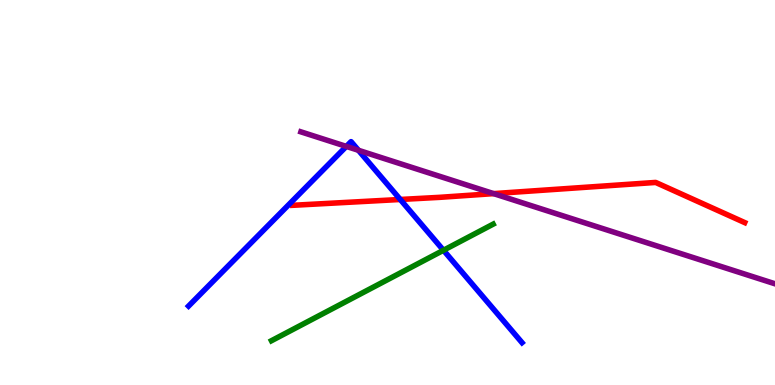[{'lines': ['blue', 'red'], 'intersections': [{'x': 5.16, 'y': 4.82}]}, {'lines': ['green', 'red'], 'intersections': []}, {'lines': ['purple', 'red'], 'intersections': [{'x': 6.37, 'y': 4.97}]}, {'lines': ['blue', 'green'], 'intersections': [{'x': 5.72, 'y': 3.5}]}, {'lines': ['blue', 'purple'], 'intersections': [{'x': 4.47, 'y': 6.2}, {'x': 4.63, 'y': 6.1}]}, {'lines': ['green', 'purple'], 'intersections': []}]